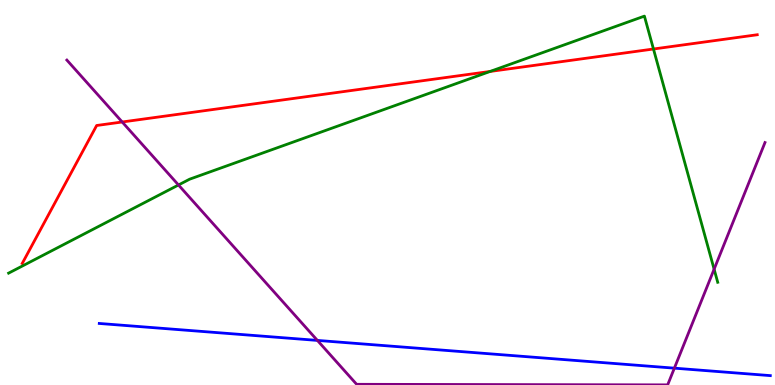[{'lines': ['blue', 'red'], 'intersections': []}, {'lines': ['green', 'red'], 'intersections': [{'x': 6.32, 'y': 8.14}, {'x': 8.43, 'y': 8.73}]}, {'lines': ['purple', 'red'], 'intersections': [{'x': 1.58, 'y': 6.83}]}, {'lines': ['blue', 'green'], 'intersections': []}, {'lines': ['blue', 'purple'], 'intersections': [{'x': 4.1, 'y': 1.16}, {'x': 8.7, 'y': 0.437}]}, {'lines': ['green', 'purple'], 'intersections': [{'x': 2.3, 'y': 5.2}, {'x': 9.21, 'y': 3.01}]}]